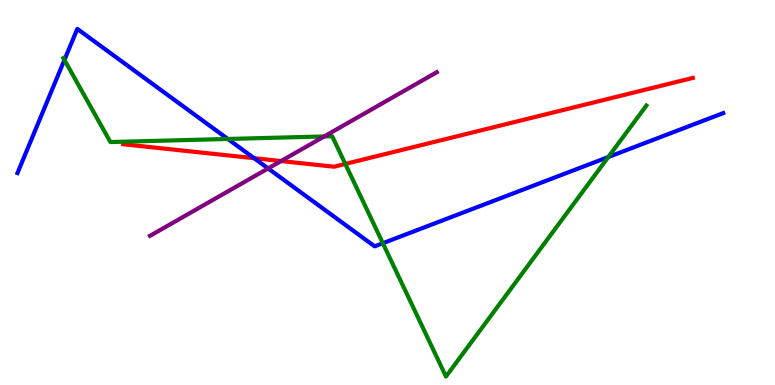[{'lines': ['blue', 'red'], 'intersections': [{'x': 3.28, 'y': 5.89}]}, {'lines': ['green', 'red'], 'intersections': [{'x': 4.46, 'y': 5.74}]}, {'lines': ['purple', 'red'], 'intersections': [{'x': 3.63, 'y': 5.82}]}, {'lines': ['blue', 'green'], 'intersections': [{'x': 0.831, 'y': 8.44}, {'x': 2.94, 'y': 6.39}, {'x': 4.94, 'y': 3.68}, {'x': 7.85, 'y': 5.92}]}, {'lines': ['blue', 'purple'], 'intersections': [{'x': 3.46, 'y': 5.63}]}, {'lines': ['green', 'purple'], 'intersections': [{'x': 4.18, 'y': 6.46}]}]